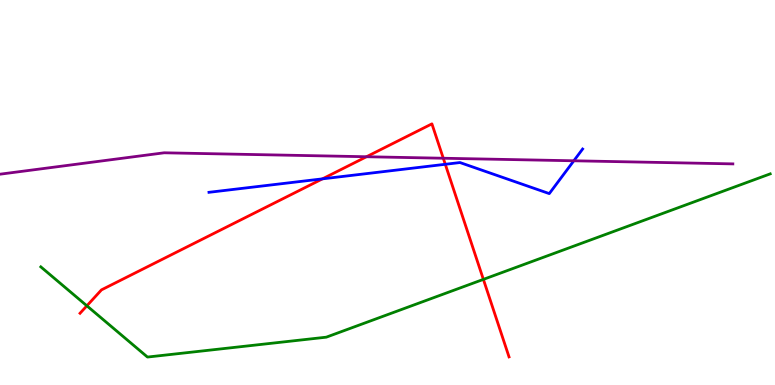[{'lines': ['blue', 'red'], 'intersections': [{'x': 4.16, 'y': 5.35}, {'x': 5.75, 'y': 5.73}]}, {'lines': ['green', 'red'], 'intersections': [{'x': 1.12, 'y': 2.06}, {'x': 6.24, 'y': 2.74}]}, {'lines': ['purple', 'red'], 'intersections': [{'x': 4.73, 'y': 5.93}, {'x': 5.72, 'y': 5.89}]}, {'lines': ['blue', 'green'], 'intersections': []}, {'lines': ['blue', 'purple'], 'intersections': [{'x': 7.4, 'y': 5.82}]}, {'lines': ['green', 'purple'], 'intersections': []}]